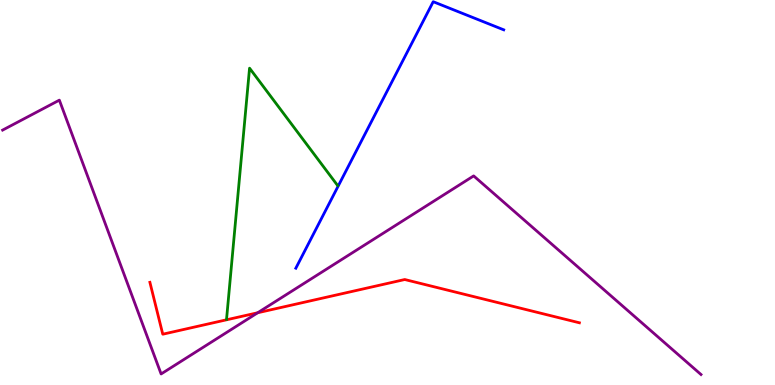[{'lines': ['blue', 'red'], 'intersections': []}, {'lines': ['green', 'red'], 'intersections': []}, {'lines': ['purple', 'red'], 'intersections': [{'x': 3.33, 'y': 1.88}]}, {'lines': ['blue', 'green'], 'intersections': []}, {'lines': ['blue', 'purple'], 'intersections': []}, {'lines': ['green', 'purple'], 'intersections': []}]